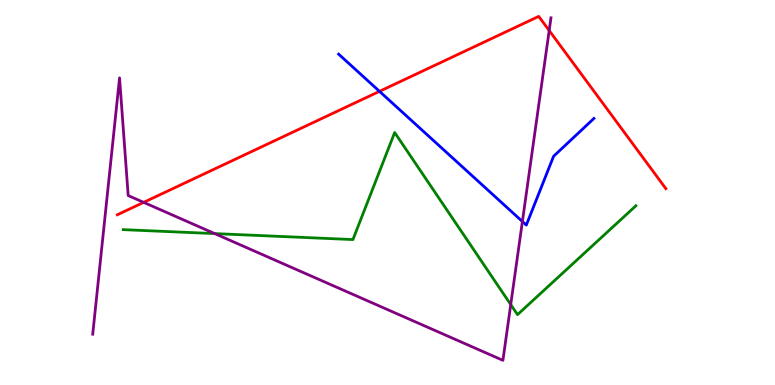[{'lines': ['blue', 'red'], 'intersections': [{'x': 4.9, 'y': 7.63}]}, {'lines': ['green', 'red'], 'intersections': []}, {'lines': ['purple', 'red'], 'intersections': [{'x': 1.85, 'y': 4.74}, {'x': 7.09, 'y': 9.21}]}, {'lines': ['blue', 'green'], 'intersections': []}, {'lines': ['blue', 'purple'], 'intersections': [{'x': 6.74, 'y': 4.25}]}, {'lines': ['green', 'purple'], 'intersections': [{'x': 2.77, 'y': 3.93}, {'x': 6.59, 'y': 2.09}]}]